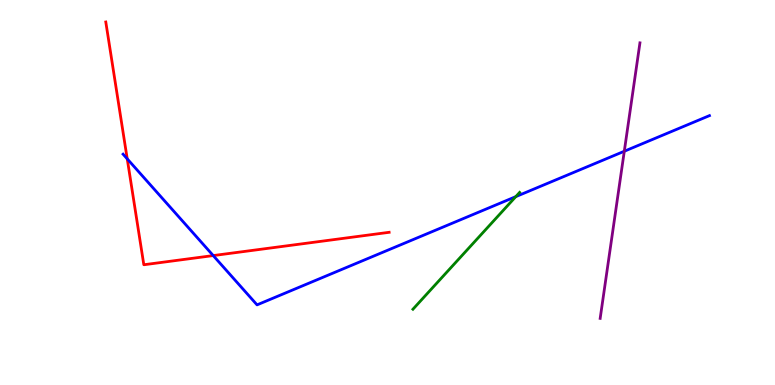[{'lines': ['blue', 'red'], 'intersections': [{'x': 1.64, 'y': 5.87}, {'x': 2.75, 'y': 3.36}]}, {'lines': ['green', 'red'], 'intersections': []}, {'lines': ['purple', 'red'], 'intersections': []}, {'lines': ['blue', 'green'], 'intersections': [{'x': 6.66, 'y': 4.89}]}, {'lines': ['blue', 'purple'], 'intersections': [{'x': 8.06, 'y': 6.07}]}, {'lines': ['green', 'purple'], 'intersections': []}]